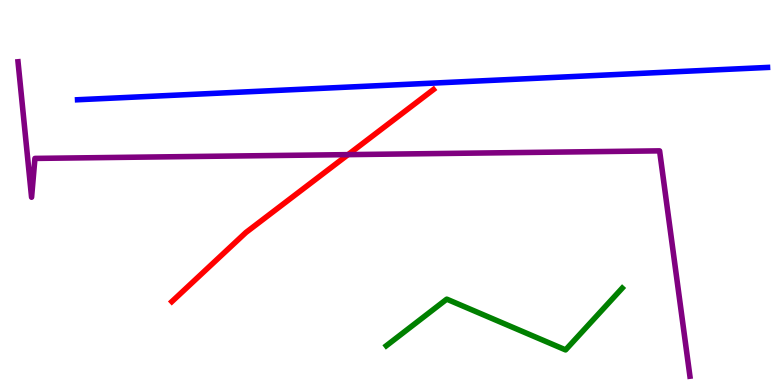[{'lines': ['blue', 'red'], 'intersections': []}, {'lines': ['green', 'red'], 'intersections': []}, {'lines': ['purple', 'red'], 'intersections': [{'x': 4.49, 'y': 5.98}]}, {'lines': ['blue', 'green'], 'intersections': []}, {'lines': ['blue', 'purple'], 'intersections': []}, {'lines': ['green', 'purple'], 'intersections': []}]